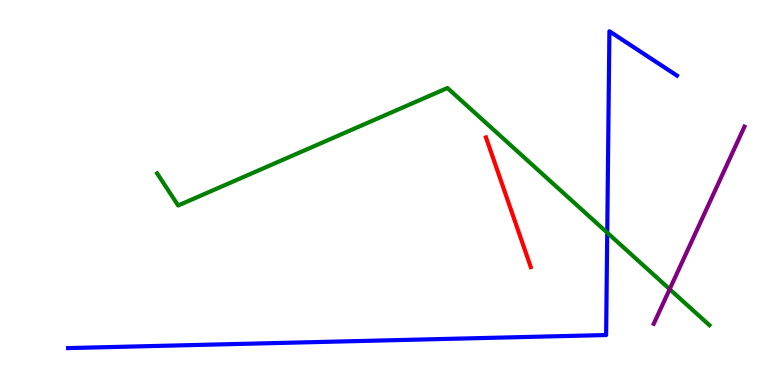[{'lines': ['blue', 'red'], 'intersections': []}, {'lines': ['green', 'red'], 'intersections': []}, {'lines': ['purple', 'red'], 'intersections': []}, {'lines': ['blue', 'green'], 'intersections': [{'x': 7.84, 'y': 3.96}]}, {'lines': ['blue', 'purple'], 'intersections': []}, {'lines': ['green', 'purple'], 'intersections': [{'x': 8.64, 'y': 2.49}]}]